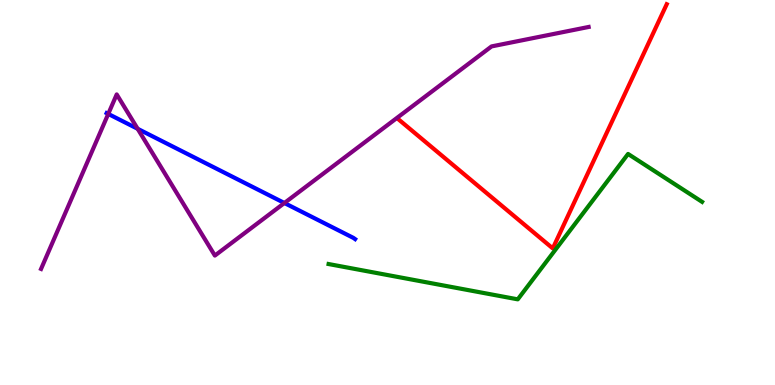[{'lines': ['blue', 'red'], 'intersections': []}, {'lines': ['green', 'red'], 'intersections': []}, {'lines': ['purple', 'red'], 'intersections': []}, {'lines': ['blue', 'green'], 'intersections': []}, {'lines': ['blue', 'purple'], 'intersections': [{'x': 1.4, 'y': 7.04}, {'x': 1.78, 'y': 6.65}, {'x': 3.67, 'y': 4.73}]}, {'lines': ['green', 'purple'], 'intersections': []}]